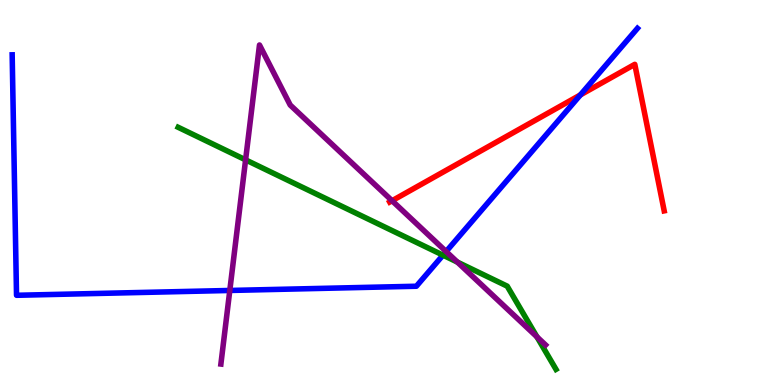[{'lines': ['blue', 'red'], 'intersections': [{'x': 7.49, 'y': 7.53}]}, {'lines': ['green', 'red'], 'intersections': []}, {'lines': ['purple', 'red'], 'intersections': [{'x': 5.06, 'y': 4.79}]}, {'lines': ['blue', 'green'], 'intersections': [{'x': 5.72, 'y': 3.37}]}, {'lines': ['blue', 'purple'], 'intersections': [{'x': 2.97, 'y': 2.46}, {'x': 5.76, 'y': 3.47}]}, {'lines': ['green', 'purple'], 'intersections': [{'x': 3.17, 'y': 5.85}, {'x': 5.9, 'y': 3.19}, {'x': 6.93, 'y': 1.25}]}]